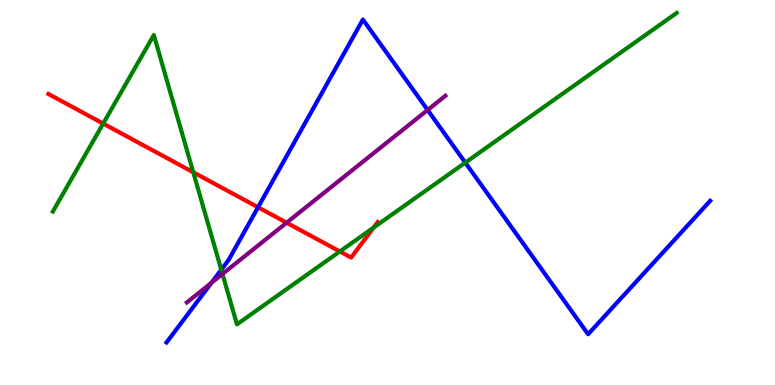[{'lines': ['blue', 'red'], 'intersections': [{'x': 3.33, 'y': 4.62}]}, {'lines': ['green', 'red'], 'intersections': [{'x': 1.33, 'y': 6.79}, {'x': 2.49, 'y': 5.53}, {'x': 4.39, 'y': 3.47}, {'x': 4.82, 'y': 4.09}]}, {'lines': ['purple', 'red'], 'intersections': [{'x': 3.7, 'y': 4.22}]}, {'lines': ['blue', 'green'], 'intersections': [{'x': 2.86, 'y': 2.99}, {'x': 6.0, 'y': 5.78}]}, {'lines': ['blue', 'purple'], 'intersections': [{'x': 2.73, 'y': 2.65}, {'x': 5.52, 'y': 7.14}]}, {'lines': ['green', 'purple'], 'intersections': [{'x': 2.87, 'y': 2.88}]}]